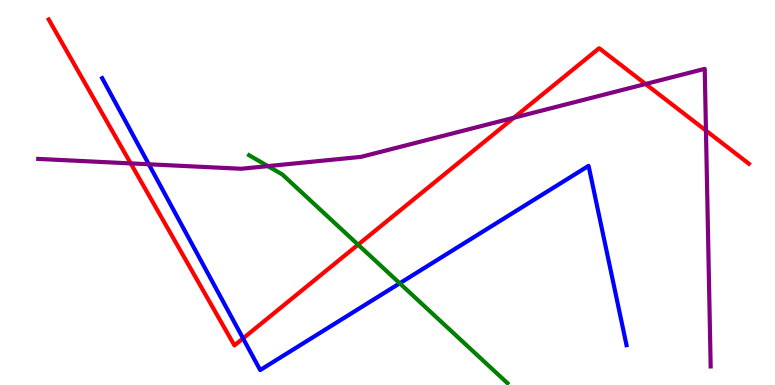[{'lines': ['blue', 'red'], 'intersections': [{'x': 3.14, 'y': 1.21}]}, {'lines': ['green', 'red'], 'intersections': [{'x': 4.62, 'y': 3.64}]}, {'lines': ['purple', 'red'], 'intersections': [{'x': 1.69, 'y': 5.76}, {'x': 6.63, 'y': 6.94}, {'x': 8.33, 'y': 7.82}, {'x': 9.11, 'y': 6.61}]}, {'lines': ['blue', 'green'], 'intersections': [{'x': 5.16, 'y': 2.64}]}, {'lines': ['blue', 'purple'], 'intersections': [{'x': 1.92, 'y': 5.73}]}, {'lines': ['green', 'purple'], 'intersections': [{'x': 3.46, 'y': 5.69}]}]